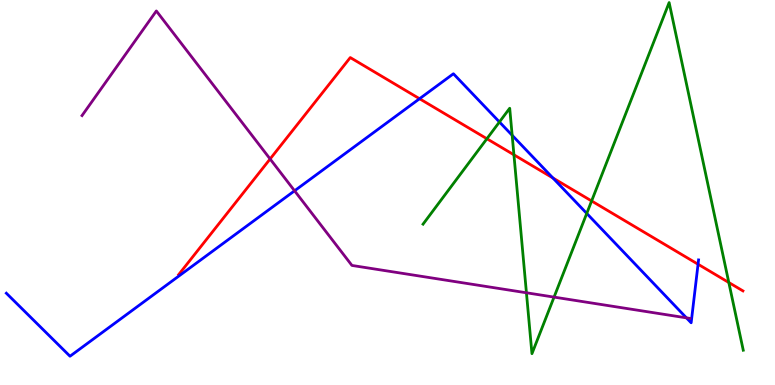[{'lines': ['blue', 'red'], 'intersections': [{'x': 5.41, 'y': 7.44}, {'x': 7.13, 'y': 5.38}, {'x': 9.01, 'y': 3.14}]}, {'lines': ['green', 'red'], 'intersections': [{'x': 6.28, 'y': 6.4}, {'x': 6.63, 'y': 5.98}, {'x': 7.63, 'y': 4.78}, {'x': 9.4, 'y': 2.66}]}, {'lines': ['purple', 'red'], 'intersections': [{'x': 3.49, 'y': 5.87}]}, {'lines': ['blue', 'green'], 'intersections': [{'x': 6.44, 'y': 6.83}, {'x': 6.61, 'y': 6.49}, {'x': 7.57, 'y': 4.46}]}, {'lines': ['blue', 'purple'], 'intersections': [{'x': 3.8, 'y': 5.04}, {'x': 8.86, 'y': 1.74}]}, {'lines': ['green', 'purple'], 'intersections': [{'x': 6.79, 'y': 2.4}, {'x': 7.15, 'y': 2.28}]}]